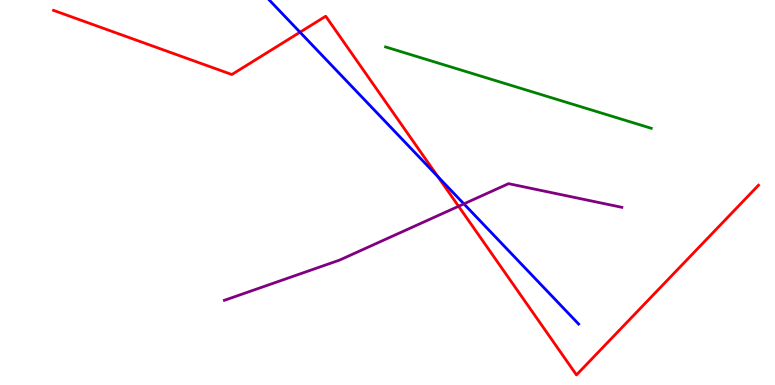[{'lines': ['blue', 'red'], 'intersections': [{'x': 3.87, 'y': 9.16}, {'x': 5.65, 'y': 5.41}]}, {'lines': ['green', 'red'], 'intersections': []}, {'lines': ['purple', 'red'], 'intersections': [{'x': 5.92, 'y': 4.64}]}, {'lines': ['blue', 'green'], 'intersections': []}, {'lines': ['blue', 'purple'], 'intersections': [{'x': 5.99, 'y': 4.7}]}, {'lines': ['green', 'purple'], 'intersections': []}]